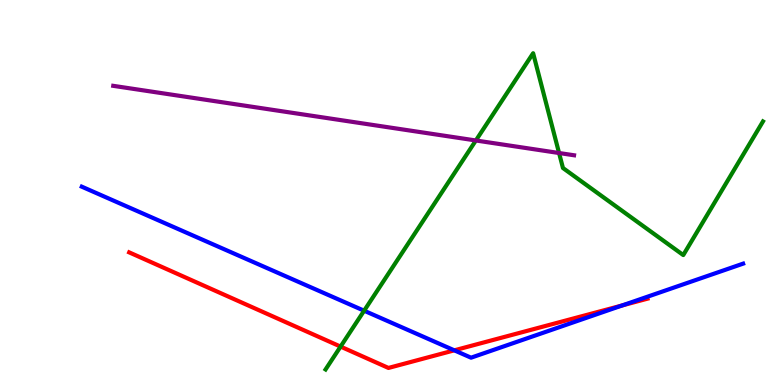[{'lines': ['blue', 'red'], 'intersections': [{'x': 5.86, 'y': 0.9}, {'x': 8.03, 'y': 2.07}]}, {'lines': ['green', 'red'], 'intersections': [{'x': 4.39, 'y': 0.998}]}, {'lines': ['purple', 'red'], 'intersections': []}, {'lines': ['blue', 'green'], 'intersections': [{'x': 4.7, 'y': 1.93}]}, {'lines': ['blue', 'purple'], 'intersections': []}, {'lines': ['green', 'purple'], 'intersections': [{'x': 6.14, 'y': 6.35}, {'x': 7.21, 'y': 6.03}]}]